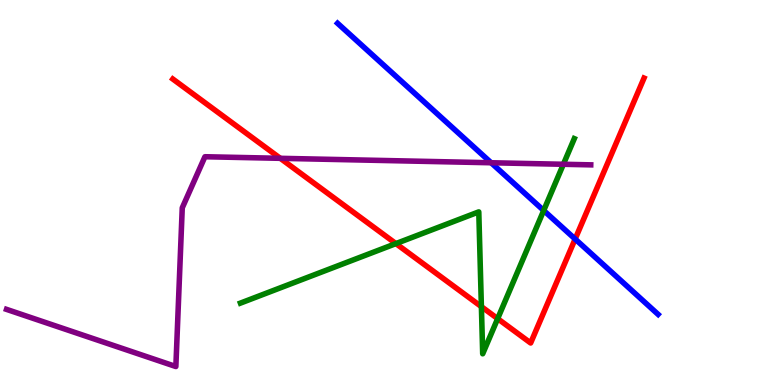[{'lines': ['blue', 'red'], 'intersections': [{'x': 7.42, 'y': 3.79}]}, {'lines': ['green', 'red'], 'intersections': [{'x': 5.11, 'y': 3.67}, {'x': 6.21, 'y': 2.04}, {'x': 6.42, 'y': 1.72}]}, {'lines': ['purple', 'red'], 'intersections': [{'x': 3.62, 'y': 5.89}]}, {'lines': ['blue', 'green'], 'intersections': [{'x': 7.02, 'y': 4.53}]}, {'lines': ['blue', 'purple'], 'intersections': [{'x': 6.34, 'y': 5.77}]}, {'lines': ['green', 'purple'], 'intersections': [{'x': 7.27, 'y': 5.73}]}]